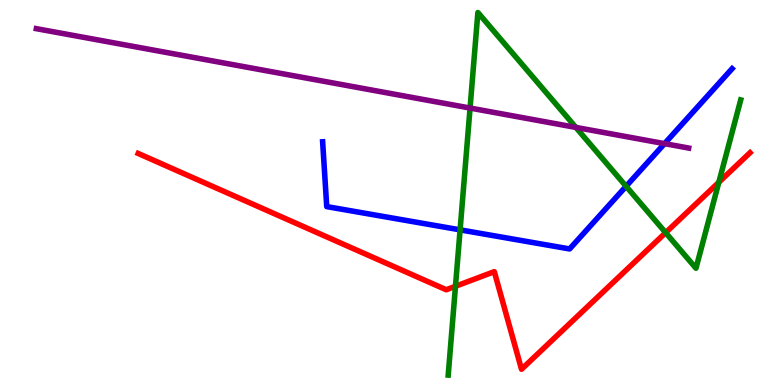[{'lines': ['blue', 'red'], 'intersections': []}, {'lines': ['green', 'red'], 'intersections': [{'x': 5.88, 'y': 2.56}, {'x': 8.59, 'y': 3.96}, {'x': 9.28, 'y': 5.27}]}, {'lines': ['purple', 'red'], 'intersections': []}, {'lines': ['blue', 'green'], 'intersections': [{'x': 5.94, 'y': 4.03}, {'x': 8.08, 'y': 5.16}]}, {'lines': ['blue', 'purple'], 'intersections': [{'x': 8.57, 'y': 6.27}]}, {'lines': ['green', 'purple'], 'intersections': [{'x': 6.07, 'y': 7.19}, {'x': 7.43, 'y': 6.69}]}]